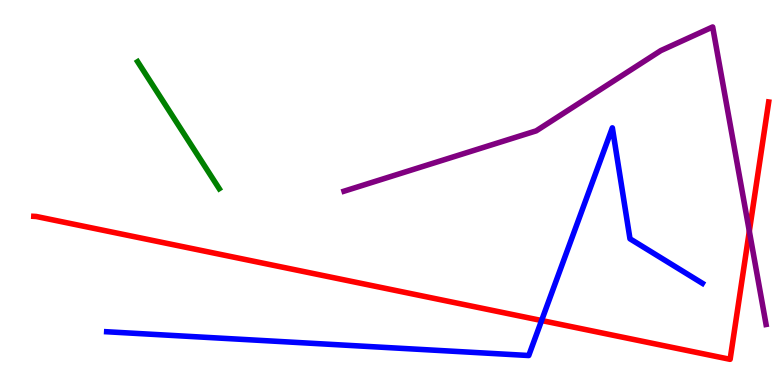[{'lines': ['blue', 'red'], 'intersections': [{'x': 6.99, 'y': 1.67}]}, {'lines': ['green', 'red'], 'intersections': []}, {'lines': ['purple', 'red'], 'intersections': [{'x': 9.67, 'y': 3.99}]}, {'lines': ['blue', 'green'], 'intersections': []}, {'lines': ['blue', 'purple'], 'intersections': []}, {'lines': ['green', 'purple'], 'intersections': []}]